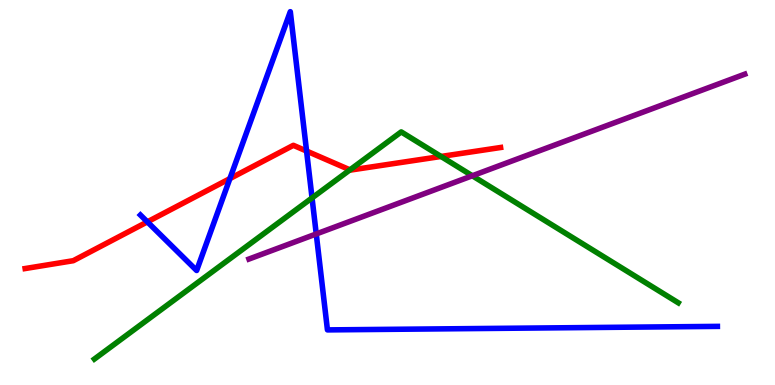[{'lines': ['blue', 'red'], 'intersections': [{'x': 1.9, 'y': 4.24}, {'x': 2.97, 'y': 5.36}, {'x': 3.96, 'y': 6.08}]}, {'lines': ['green', 'red'], 'intersections': [{'x': 4.52, 'y': 5.59}, {'x': 5.69, 'y': 5.94}]}, {'lines': ['purple', 'red'], 'intersections': []}, {'lines': ['blue', 'green'], 'intersections': [{'x': 4.03, 'y': 4.86}]}, {'lines': ['blue', 'purple'], 'intersections': [{'x': 4.08, 'y': 3.92}]}, {'lines': ['green', 'purple'], 'intersections': [{'x': 6.09, 'y': 5.43}]}]